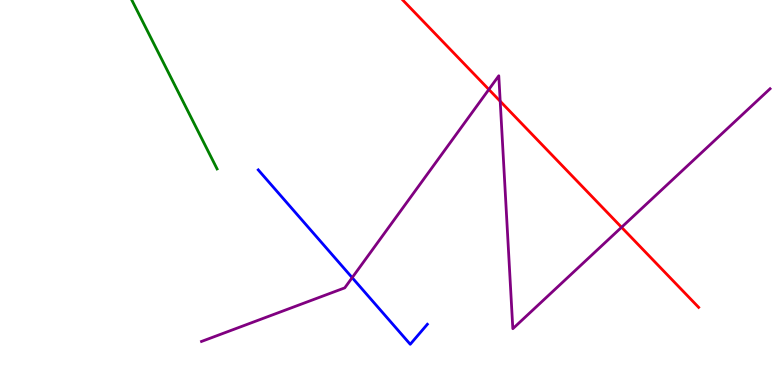[{'lines': ['blue', 'red'], 'intersections': []}, {'lines': ['green', 'red'], 'intersections': []}, {'lines': ['purple', 'red'], 'intersections': [{'x': 6.31, 'y': 7.68}, {'x': 6.45, 'y': 7.37}, {'x': 8.02, 'y': 4.1}]}, {'lines': ['blue', 'green'], 'intersections': []}, {'lines': ['blue', 'purple'], 'intersections': [{'x': 4.54, 'y': 2.79}]}, {'lines': ['green', 'purple'], 'intersections': []}]